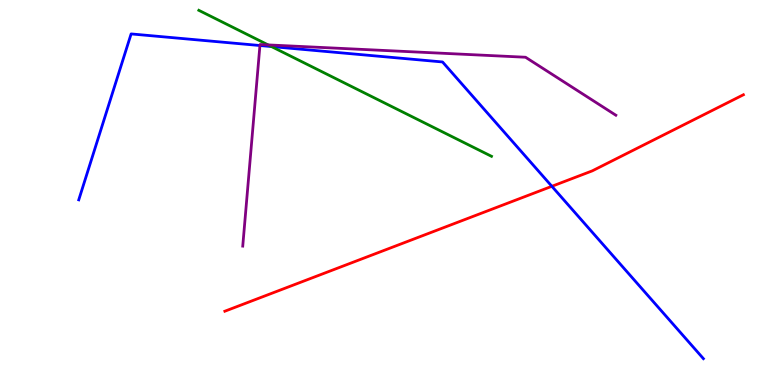[{'lines': ['blue', 'red'], 'intersections': [{'x': 7.12, 'y': 5.16}]}, {'lines': ['green', 'red'], 'intersections': []}, {'lines': ['purple', 'red'], 'intersections': []}, {'lines': ['blue', 'green'], 'intersections': [{'x': 3.5, 'y': 8.79}]}, {'lines': ['blue', 'purple'], 'intersections': [{'x': 3.35, 'y': 8.82}]}, {'lines': ['green', 'purple'], 'intersections': [{'x': 3.46, 'y': 8.83}]}]